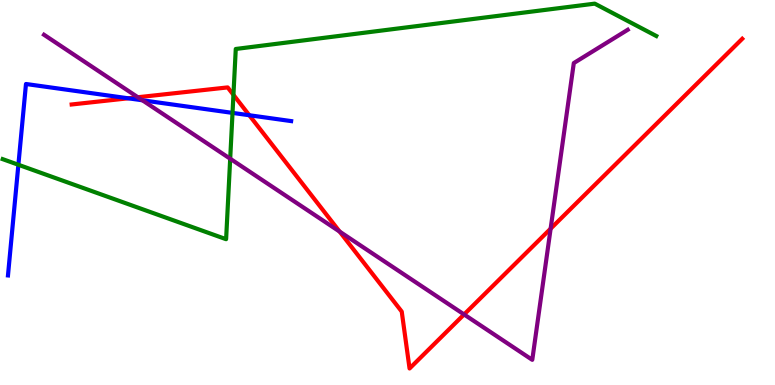[{'lines': ['blue', 'red'], 'intersections': [{'x': 1.65, 'y': 7.45}, {'x': 3.22, 'y': 7.01}]}, {'lines': ['green', 'red'], 'intersections': [{'x': 3.01, 'y': 7.54}]}, {'lines': ['purple', 'red'], 'intersections': [{'x': 1.78, 'y': 7.47}, {'x': 4.38, 'y': 3.99}, {'x': 5.99, 'y': 1.83}, {'x': 7.1, 'y': 4.06}]}, {'lines': ['blue', 'green'], 'intersections': [{'x': 0.237, 'y': 5.72}, {'x': 3.0, 'y': 7.07}]}, {'lines': ['blue', 'purple'], 'intersections': [{'x': 1.84, 'y': 7.4}]}, {'lines': ['green', 'purple'], 'intersections': [{'x': 2.97, 'y': 5.88}]}]